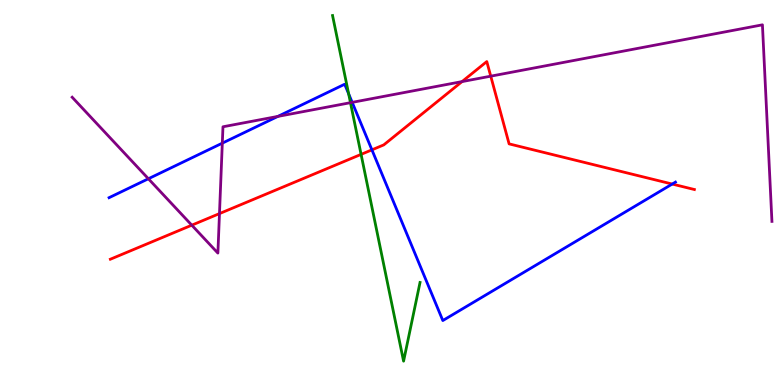[{'lines': ['blue', 'red'], 'intersections': [{'x': 4.8, 'y': 6.11}, {'x': 8.67, 'y': 5.22}]}, {'lines': ['green', 'red'], 'intersections': [{'x': 4.66, 'y': 5.99}]}, {'lines': ['purple', 'red'], 'intersections': [{'x': 2.47, 'y': 4.15}, {'x': 2.83, 'y': 4.45}, {'x': 5.96, 'y': 7.88}, {'x': 6.33, 'y': 8.02}]}, {'lines': ['blue', 'green'], 'intersections': [{'x': 4.5, 'y': 7.56}]}, {'lines': ['blue', 'purple'], 'intersections': [{'x': 1.91, 'y': 5.36}, {'x': 2.87, 'y': 6.28}, {'x': 3.59, 'y': 6.98}, {'x': 4.54, 'y': 7.34}]}, {'lines': ['green', 'purple'], 'intersections': [{'x': 4.52, 'y': 7.33}]}]